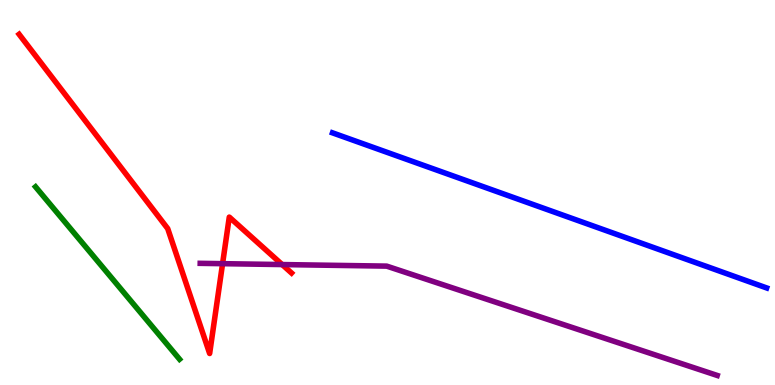[{'lines': ['blue', 'red'], 'intersections': []}, {'lines': ['green', 'red'], 'intersections': []}, {'lines': ['purple', 'red'], 'intersections': [{'x': 2.87, 'y': 3.15}, {'x': 3.64, 'y': 3.13}]}, {'lines': ['blue', 'green'], 'intersections': []}, {'lines': ['blue', 'purple'], 'intersections': []}, {'lines': ['green', 'purple'], 'intersections': []}]